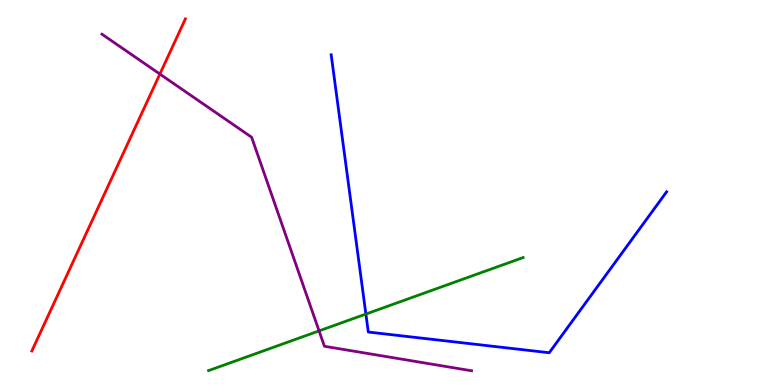[{'lines': ['blue', 'red'], 'intersections': []}, {'lines': ['green', 'red'], 'intersections': []}, {'lines': ['purple', 'red'], 'intersections': [{'x': 2.06, 'y': 8.08}]}, {'lines': ['blue', 'green'], 'intersections': [{'x': 4.72, 'y': 1.84}]}, {'lines': ['blue', 'purple'], 'intersections': []}, {'lines': ['green', 'purple'], 'intersections': [{'x': 4.12, 'y': 1.41}]}]